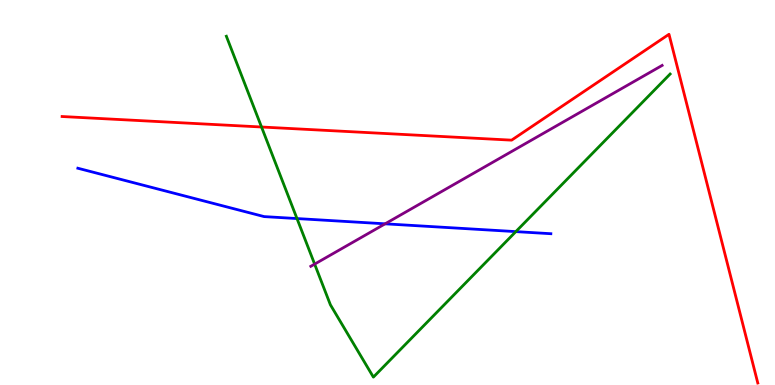[{'lines': ['blue', 'red'], 'intersections': []}, {'lines': ['green', 'red'], 'intersections': [{'x': 3.37, 'y': 6.7}]}, {'lines': ['purple', 'red'], 'intersections': []}, {'lines': ['blue', 'green'], 'intersections': [{'x': 3.83, 'y': 4.32}, {'x': 6.66, 'y': 3.98}]}, {'lines': ['blue', 'purple'], 'intersections': [{'x': 4.97, 'y': 4.19}]}, {'lines': ['green', 'purple'], 'intersections': [{'x': 4.06, 'y': 3.14}]}]